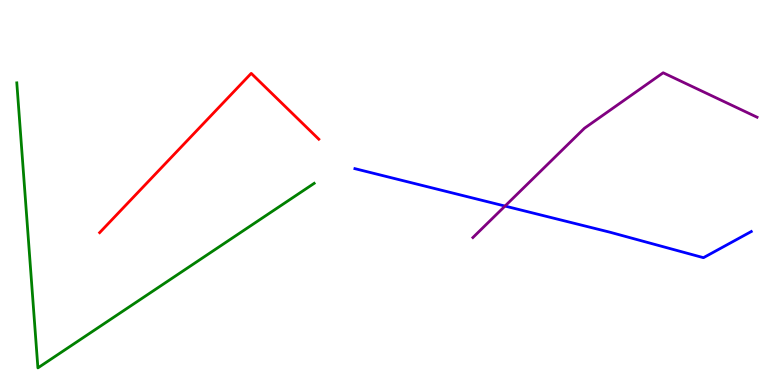[{'lines': ['blue', 'red'], 'intersections': []}, {'lines': ['green', 'red'], 'intersections': []}, {'lines': ['purple', 'red'], 'intersections': []}, {'lines': ['blue', 'green'], 'intersections': []}, {'lines': ['blue', 'purple'], 'intersections': [{'x': 6.52, 'y': 4.65}]}, {'lines': ['green', 'purple'], 'intersections': []}]